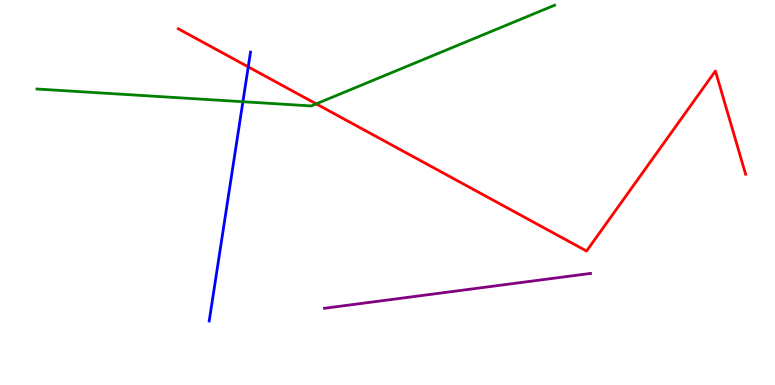[{'lines': ['blue', 'red'], 'intersections': [{'x': 3.2, 'y': 8.26}]}, {'lines': ['green', 'red'], 'intersections': [{'x': 4.08, 'y': 7.3}]}, {'lines': ['purple', 'red'], 'intersections': []}, {'lines': ['blue', 'green'], 'intersections': [{'x': 3.13, 'y': 7.36}]}, {'lines': ['blue', 'purple'], 'intersections': []}, {'lines': ['green', 'purple'], 'intersections': []}]